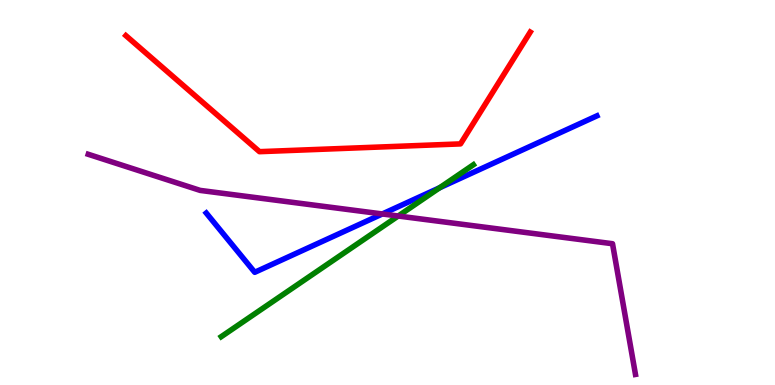[{'lines': ['blue', 'red'], 'intersections': []}, {'lines': ['green', 'red'], 'intersections': []}, {'lines': ['purple', 'red'], 'intersections': []}, {'lines': ['blue', 'green'], 'intersections': [{'x': 5.67, 'y': 5.12}]}, {'lines': ['blue', 'purple'], 'intersections': [{'x': 4.93, 'y': 4.44}]}, {'lines': ['green', 'purple'], 'intersections': [{'x': 5.14, 'y': 4.39}]}]